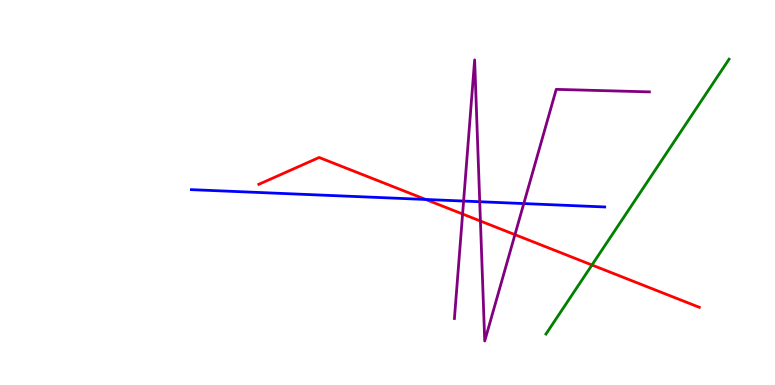[{'lines': ['blue', 'red'], 'intersections': [{'x': 5.49, 'y': 4.82}]}, {'lines': ['green', 'red'], 'intersections': [{'x': 7.64, 'y': 3.12}]}, {'lines': ['purple', 'red'], 'intersections': [{'x': 5.97, 'y': 4.44}, {'x': 6.2, 'y': 4.26}, {'x': 6.64, 'y': 3.91}]}, {'lines': ['blue', 'green'], 'intersections': []}, {'lines': ['blue', 'purple'], 'intersections': [{'x': 5.98, 'y': 4.78}, {'x': 6.19, 'y': 4.76}, {'x': 6.76, 'y': 4.71}]}, {'lines': ['green', 'purple'], 'intersections': []}]